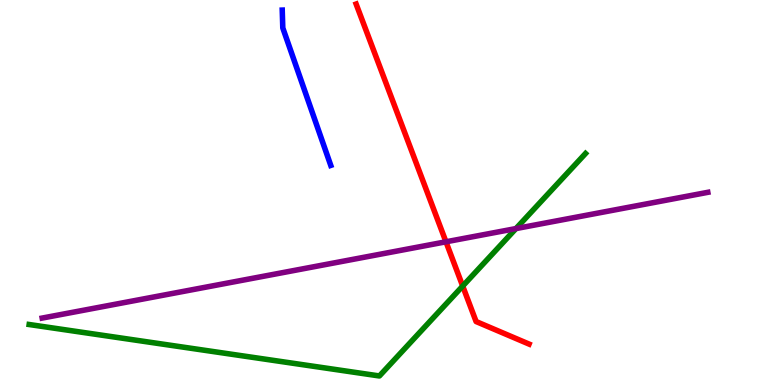[{'lines': ['blue', 'red'], 'intersections': []}, {'lines': ['green', 'red'], 'intersections': [{'x': 5.97, 'y': 2.57}]}, {'lines': ['purple', 'red'], 'intersections': [{'x': 5.75, 'y': 3.72}]}, {'lines': ['blue', 'green'], 'intersections': []}, {'lines': ['blue', 'purple'], 'intersections': []}, {'lines': ['green', 'purple'], 'intersections': [{'x': 6.66, 'y': 4.06}]}]